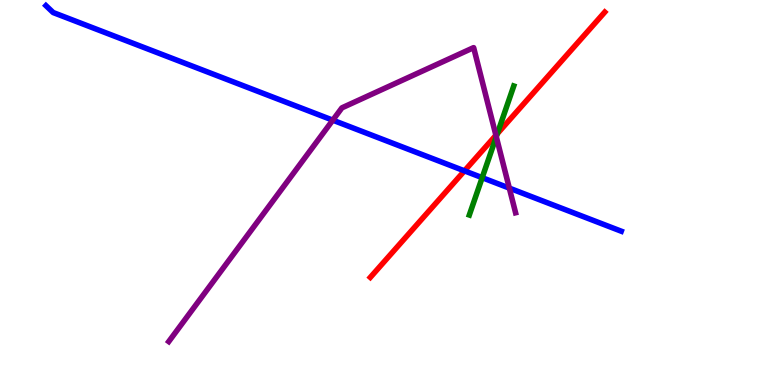[{'lines': ['blue', 'red'], 'intersections': [{'x': 5.99, 'y': 5.56}]}, {'lines': ['green', 'red'], 'intersections': [{'x': 6.42, 'y': 6.53}]}, {'lines': ['purple', 'red'], 'intersections': [{'x': 6.4, 'y': 6.49}]}, {'lines': ['blue', 'green'], 'intersections': [{'x': 6.22, 'y': 5.39}]}, {'lines': ['blue', 'purple'], 'intersections': [{'x': 4.29, 'y': 6.88}, {'x': 6.57, 'y': 5.11}]}, {'lines': ['green', 'purple'], 'intersections': [{'x': 6.4, 'y': 6.45}]}]